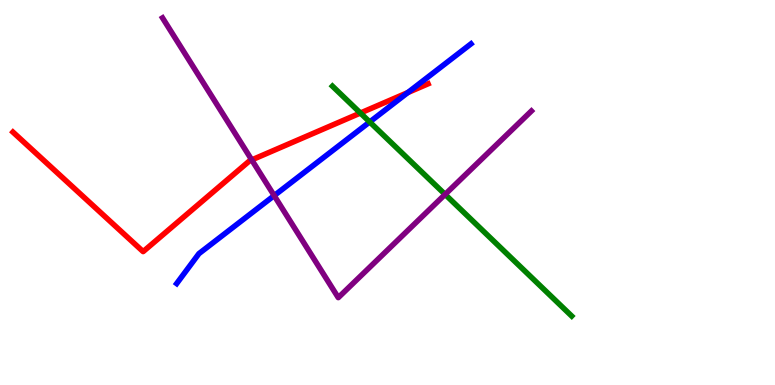[{'lines': ['blue', 'red'], 'intersections': [{'x': 5.26, 'y': 7.6}]}, {'lines': ['green', 'red'], 'intersections': [{'x': 4.65, 'y': 7.06}]}, {'lines': ['purple', 'red'], 'intersections': [{'x': 3.25, 'y': 5.85}]}, {'lines': ['blue', 'green'], 'intersections': [{'x': 4.77, 'y': 6.83}]}, {'lines': ['blue', 'purple'], 'intersections': [{'x': 3.54, 'y': 4.92}]}, {'lines': ['green', 'purple'], 'intersections': [{'x': 5.74, 'y': 4.95}]}]